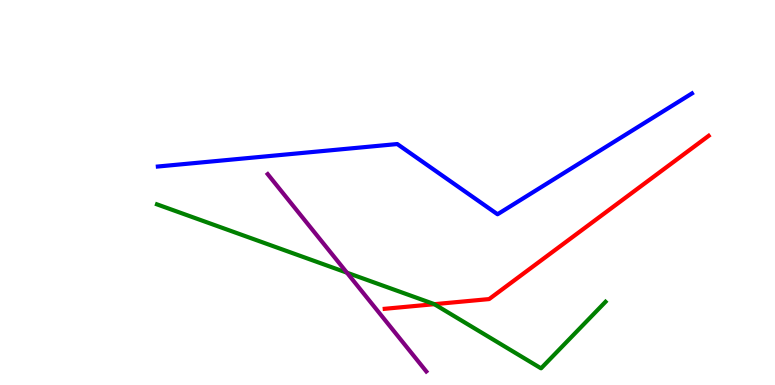[{'lines': ['blue', 'red'], 'intersections': []}, {'lines': ['green', 'red'], 'intersections': [{'x': 5.6, 'y': 2.1}]}, {'lines': ['purple', 'red'], 'intersections': []}, {'lines': ['blue', 'green'], 'intersections': []}, {'lines': ['blue', 'purple'], 'intersections': []}, {'lines': ['green', 'purple'], 'intersections': [{'x': 4.48, 'y': 2.92}]}]